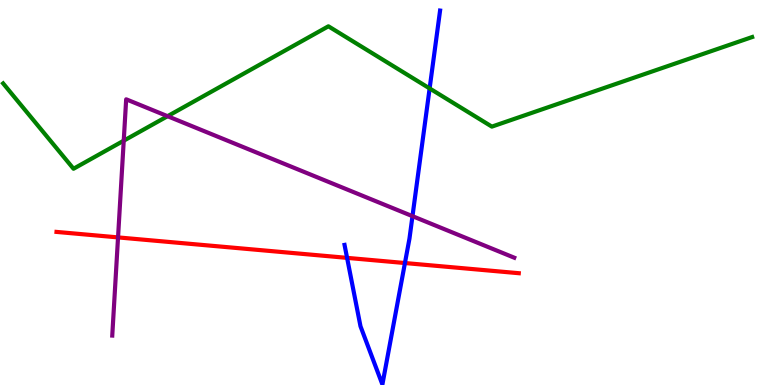[{'lines': ['blue', 'red'], 'intersections': [{'x': 4.48, 'y': 3.3}, {'x': 5.22, 'y': 3.17}]}, {'lines': ['green', 'red'], 'intersections': []}, {'lines': ['purple', 'red'], 'intersections': [{'x': 1.52, 'y': 3.83}]}, {'lines': ['blue', 'green'], 'intersections': [{'x': 5.54, 'y': 7.7}]}, {'lines': ['blue', 'purple'], 'intersections': [{'x': 5.32, 'y': 4.39}]}, {'lines': ['green', 'purple'], 'intersections': [{'x': 1.6, 'y': 6.35}, {'x': 2.16, 'y': 6.98}]}]